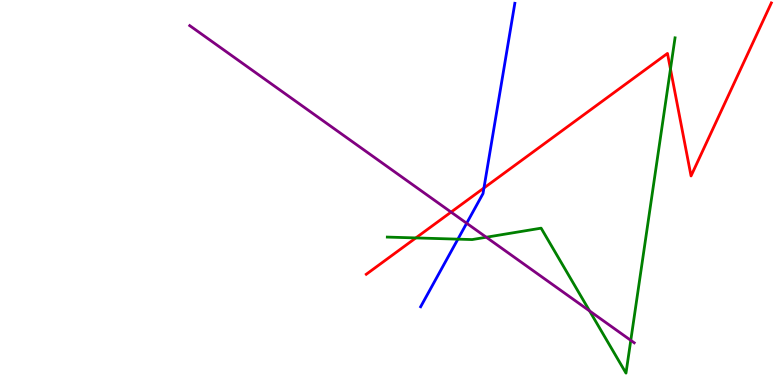[{'lines': ['blue', 'red'], 'intersections': [{'x': 6.24, 'y': 5.12}]}, {'lines': ['green', 'red'], 'intersections': [{'x': 5.37, 'y': 3.82}, {'x': 8.65, 'y': 8.21}]}, {'lines': ['purple', 'red'], 'intersections': [{'x': 5.82, 'y': 4.49}]}, {'lines': ['blue', 'green'], 'intersections': [{'x': 5.91, 'y': 3.79}]}, {'lines': ['blue', 'purple'], 'intersections': [{'x': 6.02, 'y': 4.2}]}, {'lines': ['green', 'purple'], 'intersections': [{'x': 6.27, 'y': 3.84}, {'x': 7.61, 'y': 1.92}, {'x': 8.14, 'y': 1.16}]}]